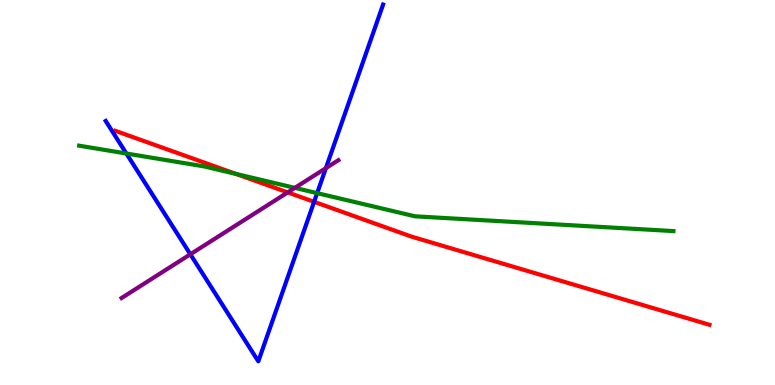[{'lines': ['blue', 'red'], 'intersections': [{'x': 4.05, 'y': 4.76}]}, {'lines': ['green', 'red'], 'intersections': [{'x': 3.04, 'y': 5.48}]}, {'lines': ['purple', 'red'], 'intersections': [{'x': 3.71, 'y': 5.0}]}, {'lines': ['blue', 'green'], 'intersections': [{'x': 1.63, 'y': 6.01}, {'x': 4.09, 'y': 4.98}]}, {'lines': ['blue', 'purple'], 'intersections': [{'x': 2.46, 'y': 3.4}, {'x': 4.2, 'y': 5.63}]}, {'lines': ['green', 'purple'], 'intersections': [{'x': 3.8, 'y': 5.12}]}]